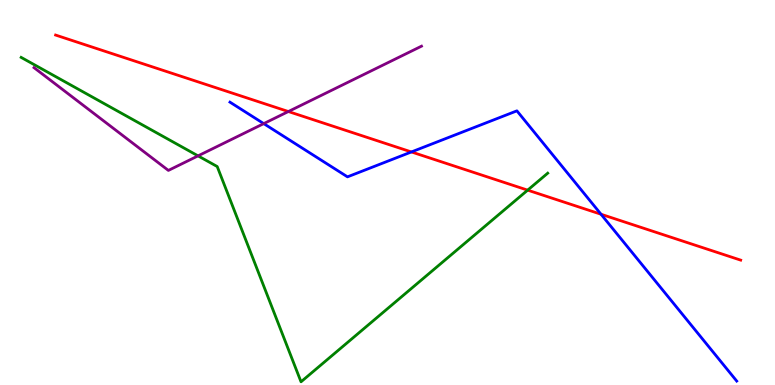[{'lines': ['blue', 'red'], 'intersections': [{'x': 5.31, 'y': 6.05}, {'x': 7.76, 'y': 4.44}]}, {'lines': ['green', 'red'], 'intersections': [{'x': 6.81, 'y': 5.06}]}, {'lines': ['purple', 'red'], 'intersections': [{'x': 3.72, 'y': 7.1}]}, {'lines': ['blue', 'green'], 'intersections': []}, {'lines': ['blue', 'purple'], 'intersections': [{'x': 3.4, 'y': 6.79}]}, {'lines': ['green', 'purple'], 'intersections': [{'x': 2.56, 'y': 5.95}]}]